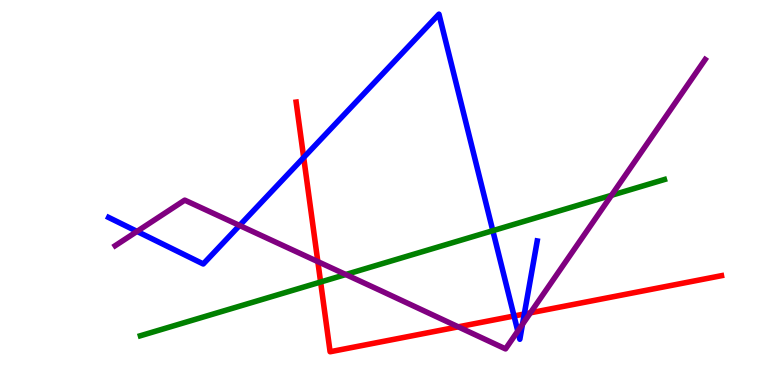[{'lines': ['blue', 'red'], 'intersections': [{'x': 3.92, 'y': 5.91}, {'x': 6.63, 'y': 1.79}, {'x': 6.77, 'y': 1.84}]}, {'lines': ['green', 'red'], 'intersections': [{'x': 4.14, 'y': 2.67}]}, {'lines': ['purple', 'red'], 'intersections': [{'x': 4.1, 'y': 3.2}, {'x': 5.91, 'y': 1.51}, {'x': 6.84, 'y': 1.87}]}, {'lines': ['blue', 'green'], 'intersections': [{'x': 6.36, 'y': 4.01}]}, {'lines': ['blue', 'purple'], 'intersections': [{'x': 1.77, 'y': 3.99}, {'x': 3.09, 'y': 4.14}, {'x': 6.68, 'y': 1.4}, {'x': 6.74, 'y': 1.58}]}, {'lines': ['green', 'purple'], 'intersections': [{'x': 4.46, 'y': 2.87}, {'x': 7.89, 'y': 4.93}]}]